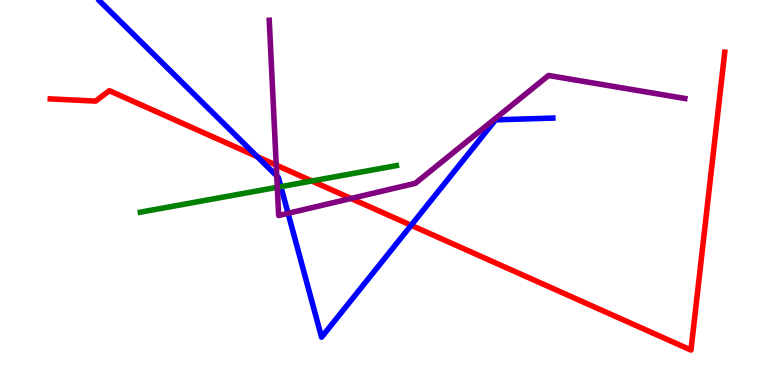[{'lines': ['blue', 'red'], 'intersections': [{'x': 3.32, 'y': 5.93}, {'x': 5.31, 'y': 4.15}]}, {'lines': ['green', 'red'], 'intersections': [{'x': 4.02, 'y': 5.3}]}, {'lines': ['purple', 'red'], 'intersections': [{'x': 3.56, 'y': 5.71}, {'x': 4.53, 'y': 4.84}]}, {'lines': ['blue', 'green'], 'intersections': [{'x': 3.62, 'y': 5.15}]}, {'lines': ['blue', 'purple'], 'intersections': [{'x': 3.57, 'y': 5.43}, {'x': 3.72, 'y': 4.46}]}, {'lines': ['green', 'purple'], 'intersections': [{'x': 3.58, 'y': 5.14}]}]